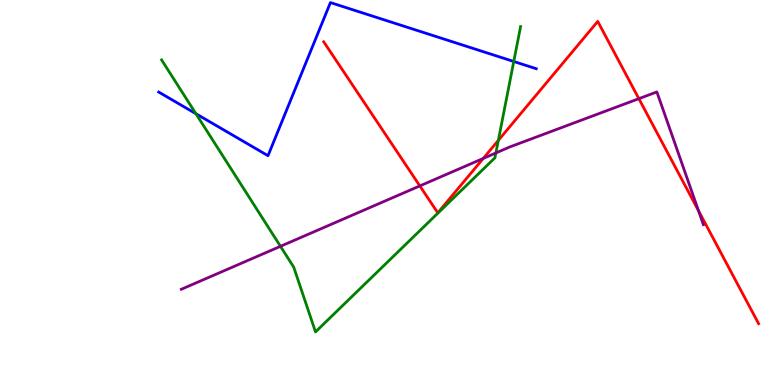[{'lines': ['blue', 'red'], 'intersections': []}, {'lines': ['green', 'red'], 'intersections': [{'x': 6.43, 'y': 6.35}]}, {'lines': ['purple', 'red'], 'intersections': [{'x': 5.42, 'y': 5.17}, {'x': 6.24, 'y': 5.89}, {'x': 8.24, 'y': 7.44}, {'x': 9.01, 'y': 4.53}]}, {'lines': ['blue', 'green'], 'intersections': [{'x': 2.53, 'y': 7.05}, {'x': 6.63, 'y': 8.4}]}, {'lines': ['blue', 'purple'], 'intersections': []}, {'lines': ['green', 'purple'], 'intersections': [{'x': 3.62, 'y': 3.6}, {'x': 6.4, 'y': 6.03}]}]